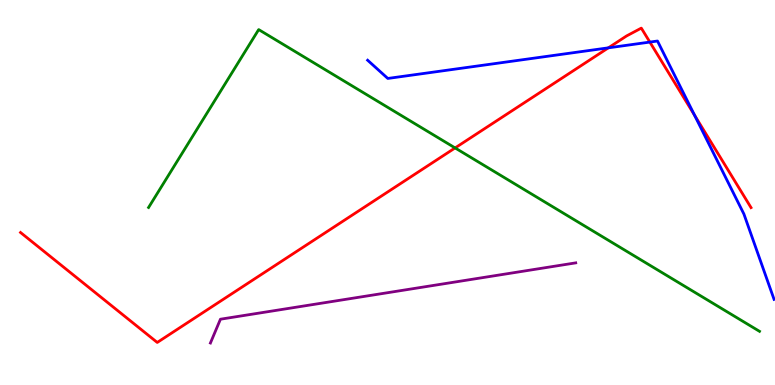[{'lines': ['blue', 'red'], 'intersections': [{'x': 7.85, 'y': 8.76}, {'x': 8.39, 'y': 8.91}, {'x': 8.96, 'y': 7.01}]}, {'lines': ['green', 'red'], 'intersections': [{'x': 5.87, 'y': 6.16}]}, {'lines': ['purple', 'red'], 'intersections': []}, {'lines': ['blue', 'green'], 'intersections': []}, {'lines': ['blue', 'purple'], 'intersections': []}, {'lines': ['green', 'purple'], 'intersections': []}]